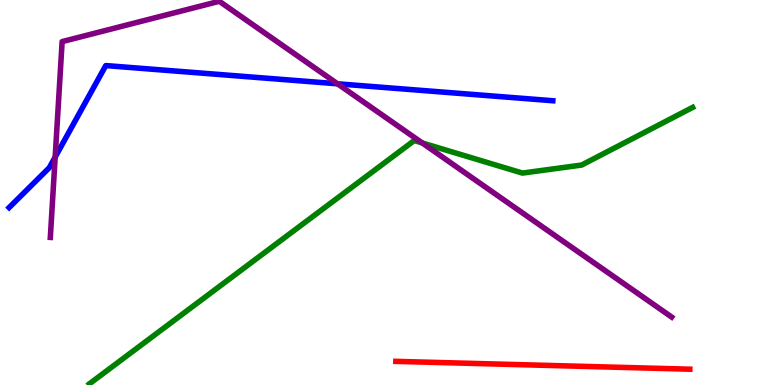[{'lines': ['blue', 'red'], 'intersections': []}, {'lines': ['green', 'red'], 'intersections': []}, {'lines': ['purple', 'red'], 'intersections': []}, {'lines': ['blue', 'green'], 'intersections': []}, {'lines': ['blue', 'purple'], 'intersections': [{'x': 0.712, 'y': 5.92}, {'x': 4.35, 'y': 7.82}]}, {'lines': ['green', 'purple'], 'intersections': [{'x': 5.45, 'y': 6.29}]}]